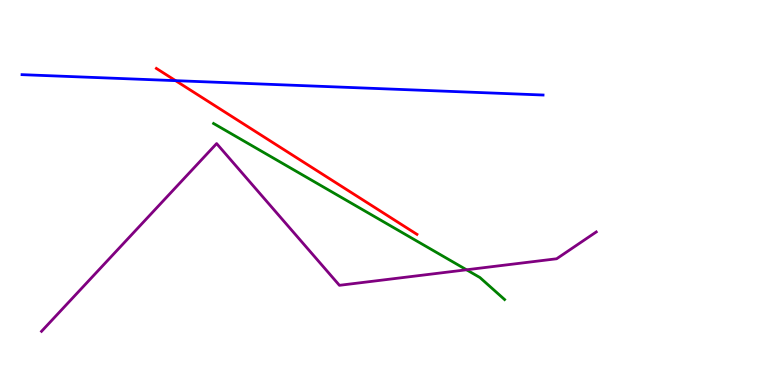[{'lines': ['blue', 'red'], 'intersections': [{'x': 2.27, 'y': 7.91}]}, {'lines': ['green', 'red'], 'intersections': []}, {'lines': ['purple', 'red'], 'intersections': []}, {'lines': ['blue', 'green'], 'intersections': []}, {'lines': ['blue', 'purple'], 'intersections': []}, {'lines': ['green', 'purple'], 'intersections': [{'x': 6.02, 'y': 2.99}]}]